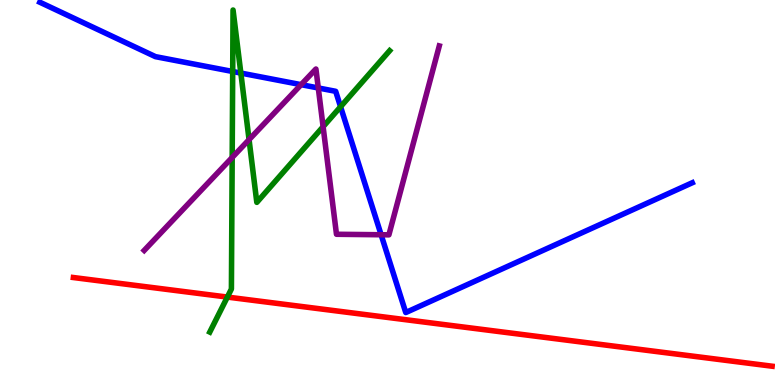[{'lines': ['blue', 'red'], 'intersections': []}, {'lines': ['green', 'red'], 'intersections': [{'x': 2.93, 'y': 2.28}]}, {'lines': ['purple', 'red'], 'intersections': []}, {'lines': ['blue', 'green'], 'intersections': [{'x': 3.0, 'y': 8.14}, {'x': 3.11, 'y': 8.1}, {'x': 4.39, 'y': 7.23}]}, {'lines': ['blue', 'purple'], 'intersections': [{'x': 3.89, 'y': 7.8}, {'x': 4.11, 'y': 7.72}, {'x': 4.92, 'y': 3.9}]}, {'lines': ['green', 'purple'], 'intersections': [{'x': 3.0, 'y': 5.91}, {'x': 3.21, 'y': 6.37}, {'x': 4.17, 'y': 6.71}]}]